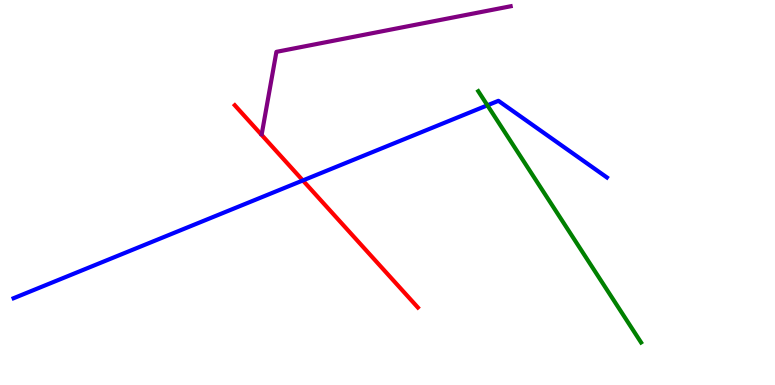[{'lines': ['blue', 'red'], 'intersections': [{'x': 3.91, 'y': 5.31}]}, {'lines': ['green', 'red'], 'intersections': []}, {'lines': ['purple', 'red'], 'intersections': []}, {'lines': ['blue', 'green'], 'intersections': [{'x': 6.29, 'y': 7.26}]}, {'lines': ['blue', 'purple'], 'intersections': []}, {'lines': ['green', 'purple'], 'intersections': []}]